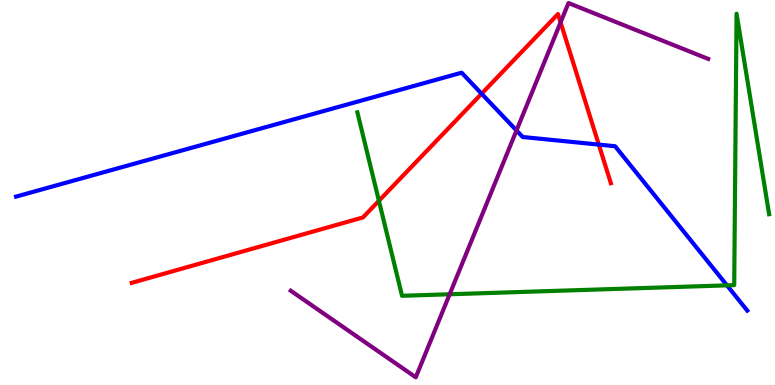[{'lines': ['blue', 'red'], 'intersections': [{'x': 6.21, 'y': 7.57}, {'x': 7.73, 'y': 6.24}]}, {'lines': ['green', 'red'], 'intersections': [{'x': 4.89, 'y': 4.78}]}, {'lines': ['purple', 'red'], 'intersections': [{'x': 7.23, 'y': 9.42}]}, {'lines': ['blue', 'green'], 'intersections': [{'x': 9.38, 'y': 2.59}]}, {'lines': ['blue', 'purple'], 'intersections': [{'x': 6.66, 'y': 6.61}]}, {'lines': ['green', 'purple'], 'intersections': [{'x': 5.8, 'y': 2.36}]}]